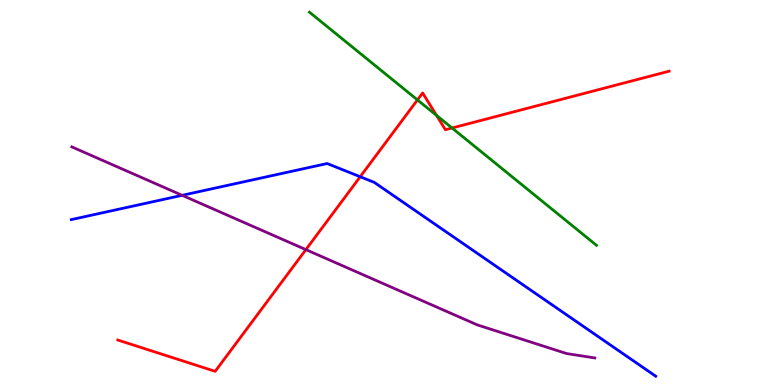[{'lines': ['blue', 'red'], 'intersections': [{'x': 4.65, 'y': 5.41}]}, {'lines': ['green', 'red'], 'intersections': [{'x': 5.39, 'y': 7.41}, {'x': 5.63, 'y': 7.0}, {'x': 5.83, 'y': 6.68}]}, {'lines': ['purple', 'red'], 'intersections': [{'x': 3.95, 'y': 3.52}]}, {'lines': ['blue', 'green'], 'intersections': []}, {'lines': ['blue', 'purple'], 'intersections': [{'x': 2.35, 'y': 4.93}]}, {'lines': ['green', 'purple'], 'intersections': []}]